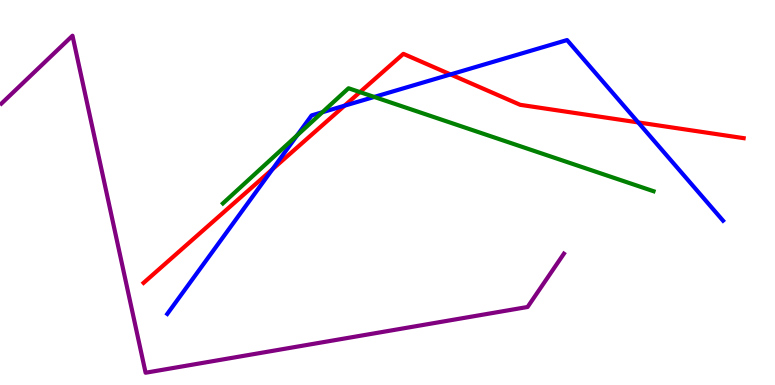[{'lines': ['blue', 'red'], 'intersections': [{'x': 3.52, 'y': 5.6}, {'x': 4.45, 'y': 7.25}, {'x': 5.81, 'y': 8.07}, {'x': 8.23, 'y': 6.82}]}, {'lines': ['green', 'red'], 'intersections': [{'x': 4.64, 'y': 7.61}]}, {'lines': ['purple', 'red'], 'intersections': []}, {'lines': ['blue', 'green'], 'intersections': [{'x': 3.83, 'y': 6.48}, {'x': 4.16, 'y': 7.08}, {'x': 4.83, 'y': 7.48}]}, {'lines': ['blue', 'purple'], 'intersections': []}, {'lines': ['green', 'purple'], 'intersections': []}]